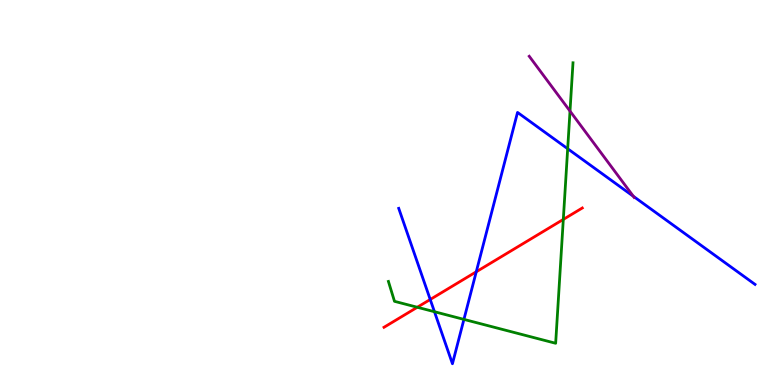[{'lines': ['blue', 'red'], 'intersections': [{'x': 5.55, 'y': 2.22}, {'x': 6.15, 'y': 2.94}]}, {'lines': ['green', 'red'], 'intersections': [{'x': 5.38, 'y': 2.02}, {'x': 7.27, 'y': 4.3}]}, {'lines': ['purple', 'red'], 'intersections': []}, {'lines': ['blue', 'green'], 'intersections': [{'x': 5.61, 'y': 1.9}, {'x': 5.99, 'y': 1.7}, {'x': 7.32, 'y': 6.14}]}, {'lines': ['blue', 'purple'], 'intersections': [{'x': 8.17, 'y': 4.9}]}, {'lines': ['green', 'purple'], 'intersections': [{'x': 7.35, 'y': 7.11}]}]